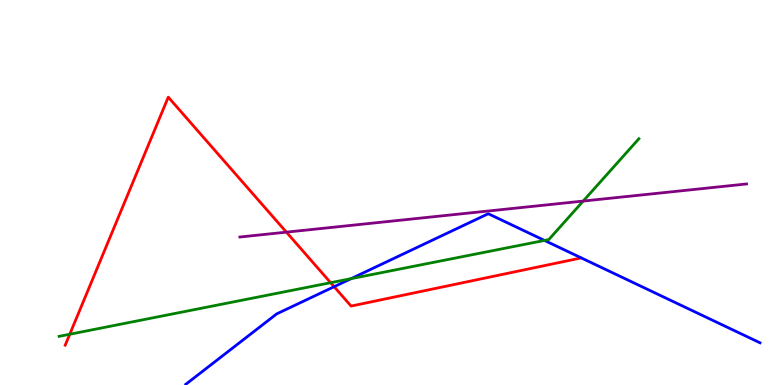[{'lines': ['blue', 'red'], 'intersections': [{'x': 4.31, 'y': 2.55}]}, {'lines': ['green', 'red'], 'intersections': [{'x': 0.9, 'y': 1.32}, {'x': 4.27, 'y': 2.66}]}, {'lines': ['purple', 'red'], 'intersections': [{'x': 3.7, 'y': 3.97}]}, {'lines': ['blue', 'green'], 'intersections': [{'x': 4.53, 'y': 2.76}, {'x': 7.03, 'y': 3.75}]}, {'lines': ['blue', 'purple'], 'intersections': []}, {'lines': ['green', 'purple'], 'intersections': [{'x': 7.53, 'y': 4.78}]}]